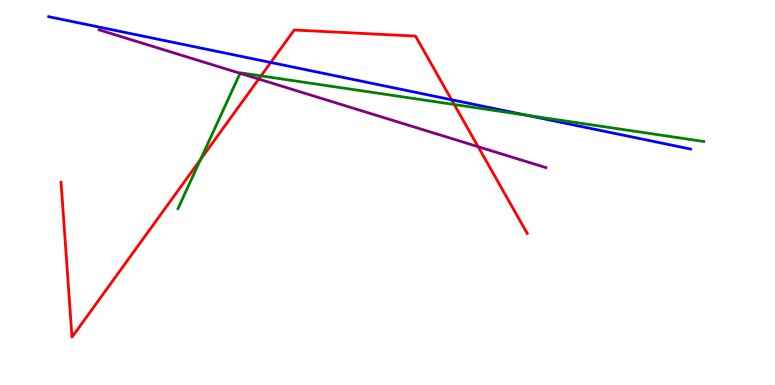[{'lines': ['blue', 'red'], 'intersections': [{'x': 3.49, 'y': 8.38}, {'x': 5.83, 'y': 7.41}]}, {'lines': ['green', 'red'], 'intersections': [{'x': 2.59, 'y': 5.86}, {'x': 3.37, 'y': 8.03}, {'x': 5.86, 'y': 7.29}]}, {'lines': ['purple', 'red'], 'intersections': [{'x': 3.34, 'y': 7.95}, {'x': 6.17, 'y': 6.19}]}, {'lines': ['blue', 'green'], 'intersections': [{'x': 6.79, 'y': 7.01}]}, {'lines': ['blue', 'purple'], 'intersections': []}, {'lines': ['green', 'purple'], 'intersections': [{'x': 3.1, 'y': 8.1}]}]